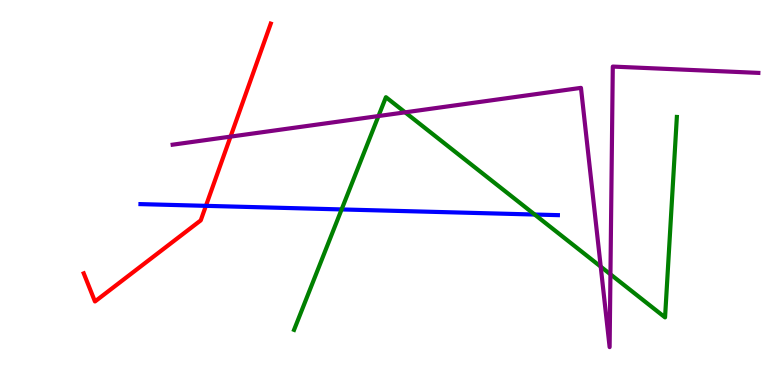[{'lines': ['blue', 'red'], 'intersections': [{'x': 2.66, 'y': 4.65}]}, {'lines': ['green', 'red'], 'intersections': []}, {'lines': ['purple', 'red'], 'intersections': [{'x': 2.97, 'y': 6.45}]}, {'lines': ['blue', 'green'], 'intersections': [{'x': 4.41, 'y': 4.56}, {'x': 6.9, 'y': 4.43}]}, {'lines': ['blue', 'purple'], 'intersections': []}, {'lines': ['green', 'purple'], 'intersections': [{'x': 4.88, 'y': 6.99}, {'x': 5.23, 'y': 7.08}, {'x': 7.75, 'y': 3.07}, {'x': 7.88, 'y': 2.88}]}]